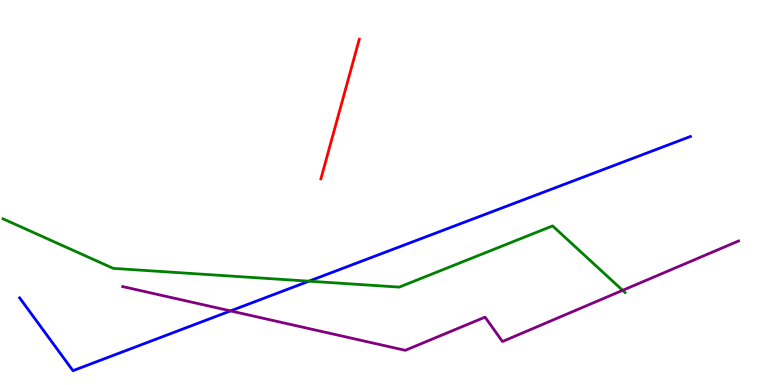[{'lines': ['blue', 'red'], 'intersections': []}, {'lines': ['green', 'red'], 'intersections': []}, {'lines': ['purple', 'red'], 'intersections': []}, {'lines': ['blue', 'green'], 'intersections': [{'x': 3.99, 'y': 2.7}]}, {'lines': ['blue', 'purple'], 'intersections': [{'x': 2.97, 'y': 1.92}]}, {'lines': ['green', 'purple'], 'intersections': [{'x': 8.03, 'y': 2.46}]}]